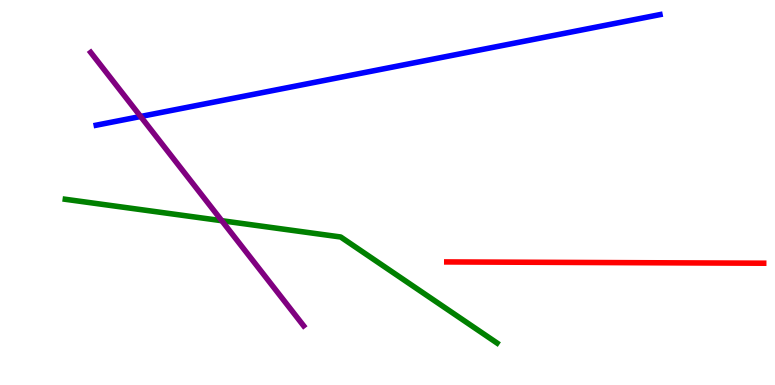[{'lines': ['blue', 'red'], 'intersections': []}, {'lines': ['green', 'red'], 'intersections': []}, {'lines': ['purple', 'red'], 'intersections': []}, {'lines': ['blue', 'green'], 'intersections': []}, {'lines': ['blue', 'purple'], 'intersections': [{'x': 1.81, 'y': 6.97}]}, {'lines': ['green', 'purple'], 'intersections': [{'x': 2.86, 'y': 4.27}]}]